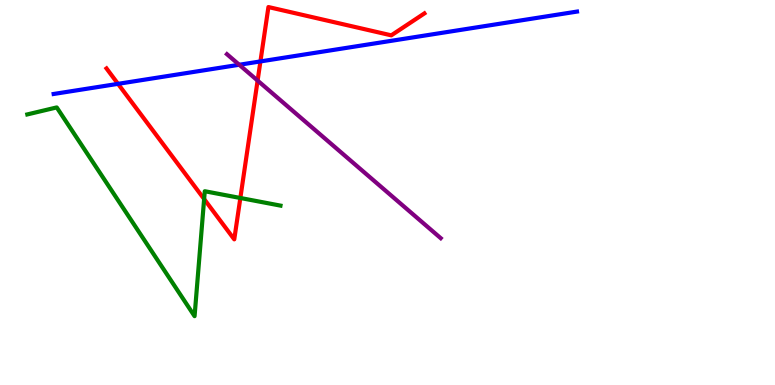[{'lines': ['blue', 'red'], 'intersections': [{'x': 1.52, 'y': 7.82}, {'x': 3.36, 'y': 8.4}]}, {'lines': ['green', 'red'], 'intersections': [{'x': 2.63, 'y': 4.83}, {'x': 3.1, 'y': 4.86}]}, {'lines': ['purple', 'red'], 'intersections': [{'x': 3.32, 'y': 7.91}]}, {'lines': ['blue', 'green'], 'intersections': []}, {'lines': ['blue', 'purple'], 'intersections': [{'x': 3.09, 'y': 8.32}]}, {'lines': ['green', 'purple'], 'intersections': []}]